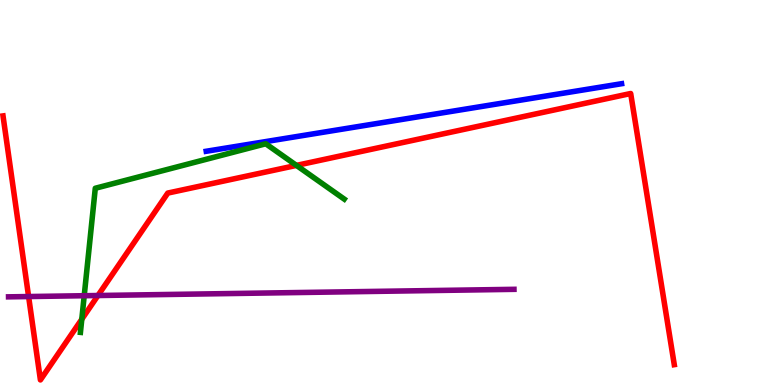[{'lines': ['blue', 'red'], 'intersections': []}, {'lines': ['green', 'red'], 'intersections': [{'x': 1.06, 'y': 1.71}, {'x': 3.83, 'y': 5.7}]}, {'lines': ['purple', 'red'], 'intersections': [{'x': 0.369, 'y': 2.3}, {'x': 1.26, 'y': 2.32}]}, {'lines': ['blue', 'green'], 'intersections': []}, {'lines': ['blue', 'purple'], 'intersections': []}, {'lines': ['green', 'purple'], 'intersections': [{'x': 1.09, 'y': 2.32}]}]